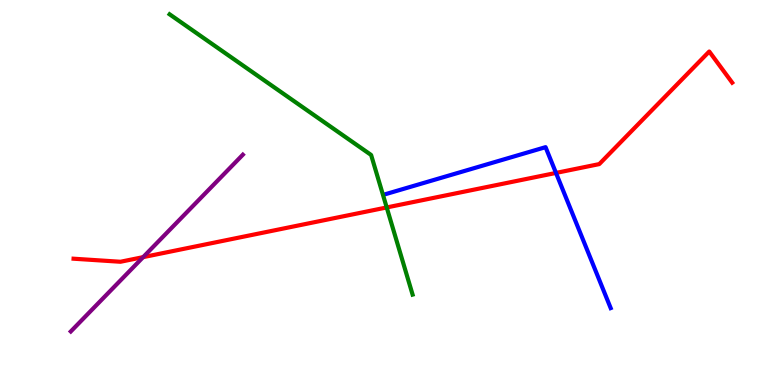[{'lines': ['blue', 'red'], 'intersections': [{'x': 7.17, 'y': 5.51}]}, {'lines': ['green', 'red'], 'intersections': [{'x': 4.99, 'y': 4.61}]}, {'lines': ['purple', 'red'], 'intersections': [{'x': 1.85, 'y': 3.32}]}, {'lines': ['blue', 'green'], 'intersections': []}, {'lines': ['blue', 'purple'], 'intersections': []}, {'lines': ['green', 'purple'], 'intersections': []}]